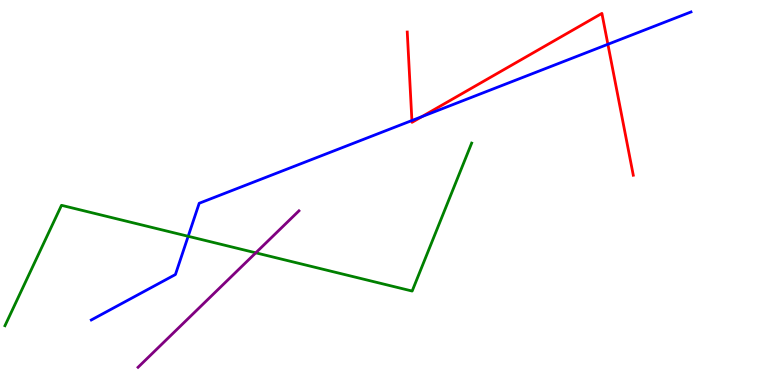[{'lines': ['blue', 'red'], 'intersections': [{'x': 5.31, 'y': 6.87}, {'x': 5.44, 'y': 6.97}, {'x': 7.84, 'y': 8.85}]}, {'lines': ['green', 'red'], 'intersections': []}, {'lines': ['purple', 'red'], 'intersections': []}, {'lines': ['blue', 'green'], 'intersections': [{'x': 2.43, 'y': 3.86}]}, {'lines': ['blue', 'purple'], 'intersections': []}, {'lines': ['green', 'purple'], 'intersections': [{'x': 3.3, 'y': 3.43}]}]